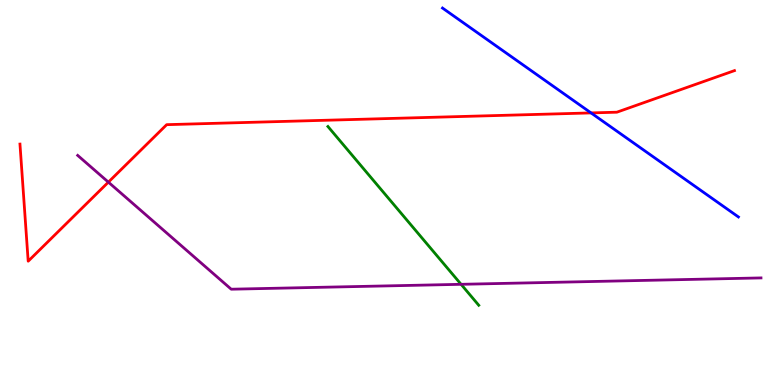[{'lines': ['blue', 'red'], 'intersections': [{'x': 7.63, 'y': 7.07}]}, {'lines': ['green', 'red'], 'intersections': []}, {'lines': ['purple', 'red'], 'intersections': [{'x': 1.4, 'y': 5.27}]}, {'lines': ['blue', 'green'], 'intersections': []}, {'lines': ['blue', 'purple'], 'intersections': []}, {'lines': ['green', 'purple'], 'intersections': [{'x': 5.95, 'y': 2.62}]}]